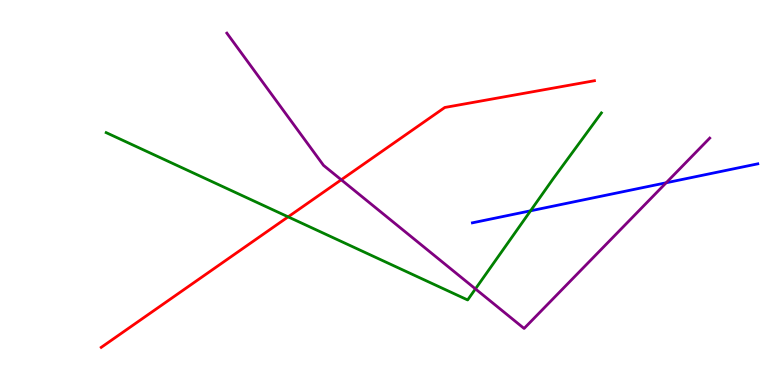[{'lines': ['blue', 'red'], 'intersections': []}, {'lines': ['green', 'red'], 'intersections': [{'x': 3.72, 'y': 4.37}]}, {'lines': ['purple', 'red'], 'intersections': [{'x': 4.4, 'y': 5.33}]}, {'lines': ['blue', 'green'], 'intersections': [{'x': 6.85, 'y': 4.52}]}, {'lines': ['blue', 'purple'], 'intersections': [{'x': 8.6, 'y': 5.25}]}, {'lines': ['green', 'purple'], 'intersections': [{'x': 6.13, 'y': 2.5}]}]